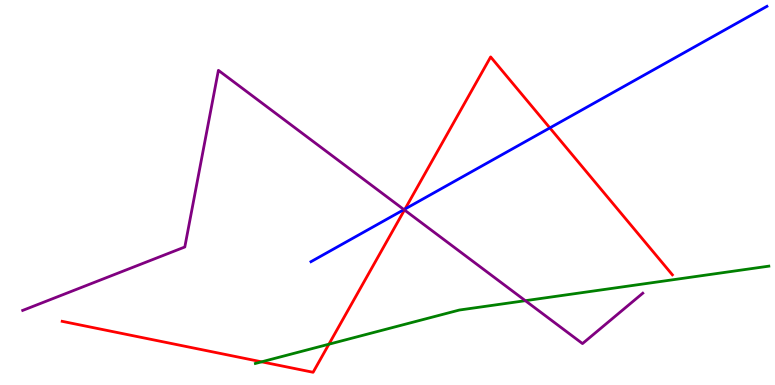[{'lines': ['blue', 'red'], 'intersections': [{'x': 5.23, 'y': 4.57}, {'x': 7.09, 'y': 6.68}]}, {'lines': ['green', 'red'], 'intersections': [{'x': 3.38, 'y': 0.602}, {'x': 4.24, 'y': 1.06}]}, {'lines': ['purple', 'red'], 'intersections': [{'x': 5.22, 'y': 4.55}]}, {'lines': ['blue', 'green'], 'intersections': []}, {'lines': ['blue', 'purple'], 'intersections': [{'x': 5.21, 'y': 4.56}]}, {'lines': ['green', 'purple'], 'intersections': [{'x': 6.78, 'y': 2.19}]}]